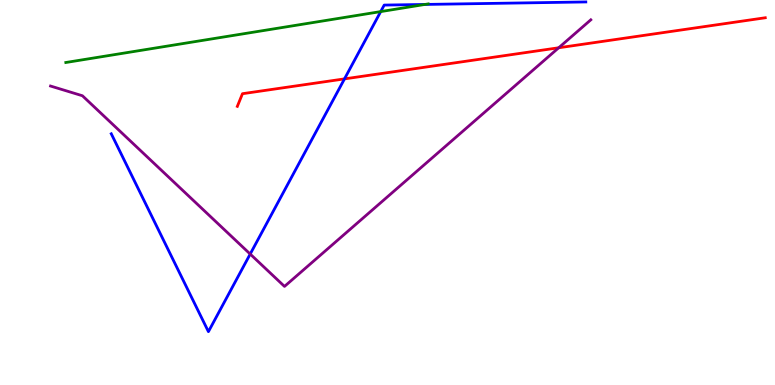[{'lines': ['blue', 'red'], 'intersections': [{'x': 4.45, 'y': 7.95}]}, {'lines': ['green', 'red'], 'intersections': []}, {'lines': ['purple', 'red'], 'intersections': [{'x': 7.21, 'y': 8.76}]}, {'lines': ['blue', 'green'], 'intersections': [{'x': 4.91, 'y': 9.7}, {'x': 5.48, 'y': 9.88}]}, {'lines': ['blue', 'purple'], 'intersections': [{'x': 3.23, 'y': 3.4}]}, {'lines': ['green', 'purple'], 'intersections': []}]